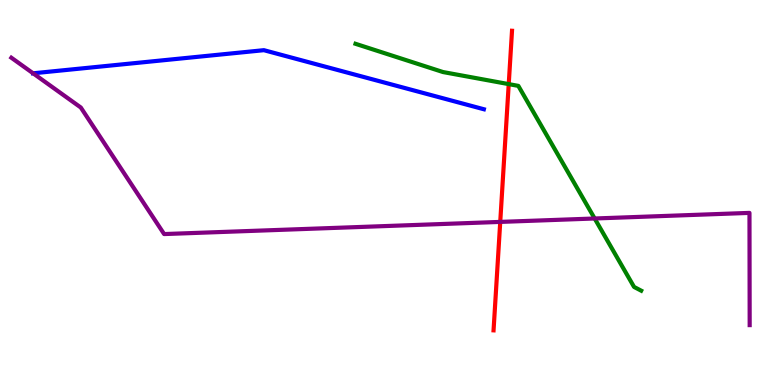[{'lines': ['blue', 'red'], 'intersections': []}, {'lines': ['green', 'red'], 'intersections': [{'x': 6.56, 'y': 7.82}]}, {'lines': ['purple', 'red'], 'intersections': [{'x': 6.45, 'y': 4.24}]}, {'lines': ['blue', 'green'], 'intersections': []}, {'lines': ['blue', 'purple'], 'intersections': [{'x': 0.427, 'y': 8.1}]}, {'lines': ['green', 'purple'], 'intersections': [{'x': 7.67, 'y': 4.32}]}]